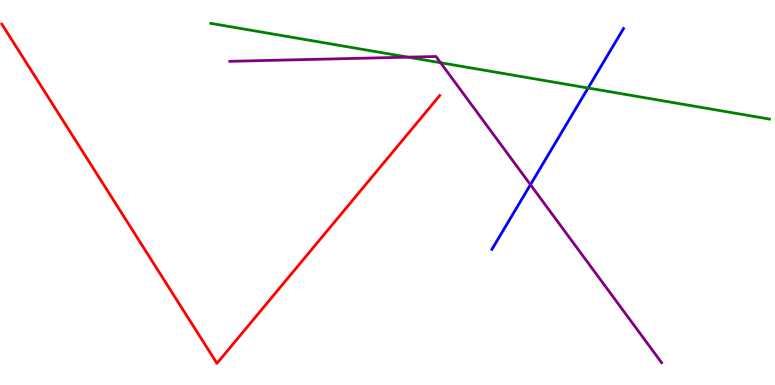[{'lines': ['blue', 'red'], 'intersections': []}, {'lines': ['green', 'red'], 'intersections': []}, {'lines': ['purple', 'red'], 'intersections': []}, {'lines': ['blue', 'green'], 'intersections': [{'x': 7.59, 'y': 7.71}]}, {'lines': ['blue', 'purple'], 'intersections': [{'x': 6.84, 'y': 5.2}]}, {'lines': ['green', 'purple'], 'intersections': [{'x': 5.27, 'y': 8.52}, {'x': 5.68, 'y': 8.37}]}]